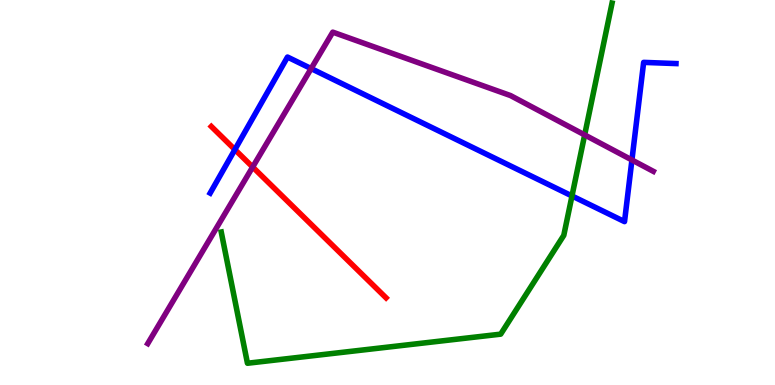[{'lines': ['blue', 'red'], 'intersections': [{'x': 3.03, 'y': 6.11}]}, {'lines': ['green', 'red'], 'intersections': []}, {'lines': ['purple', 'red'], 'intersections': [{'x': 3.26, 'y': 5.66}]}, {'lines': ['blue', 'green'], 'intersections': [{'x': 7.38, 'y': 4.91}]}, {'lines': ['blue', 'purple'], 'intersections': [{'x': 4.01, 'y': 8.22}, {'x': 8.15, 'y': 5.84}]}, {'lines': ['green', 'purple'], 'intersections': [{'x': 7.54, 'y': 6.5}]}]